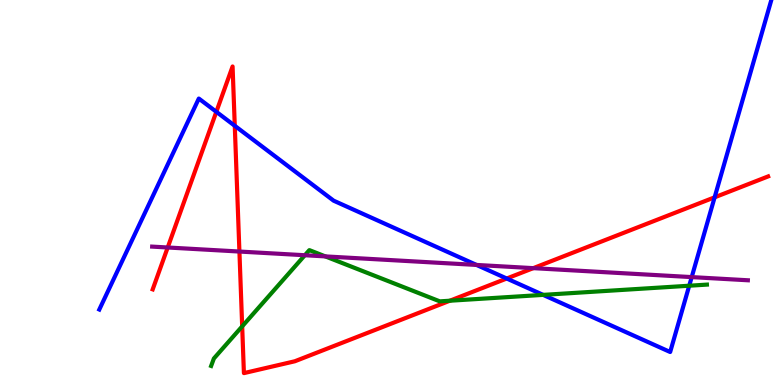[{'lines': ['blue', 'red'], 'intersections': [{'x': 2.79, 'y': 7.1}, {'x': 3.03, 'y': 6.73}, {'x': 6.54, 'y': 2.77}, {'x': 9.22, 'y': 4.87}]}, {'lines': ['green', 'red'], 'intersections': [{'x': 3.12, 'y': 1.52}, {'x': 5.8, 'y': 2.19}]}, {'lines': ['purple', 'red'], 'intersections': [{'x': 2.16, 'y': 3.57}, {'x': 3.09, 'y': 3.47}, {'x': 6.88, 'y': 3.04}]}, {'lines': ['blue', 'green'], 'intersections': [{'x': 7.01, 'y': 2.34}, {'x': 8.89, 'y': 2.58}]}, {'lines': ['blue', 'purple'], 'intersections': [{'x': 6.15, 'y': 3.12}, {'x': 8.93, 'y': 2.8}]}, {'lines': ['green', 'purple'], 'intersections': [{'x': 3.93, 'y': 3.37}, {'x': 4.2, 'y': 3.34}]}]